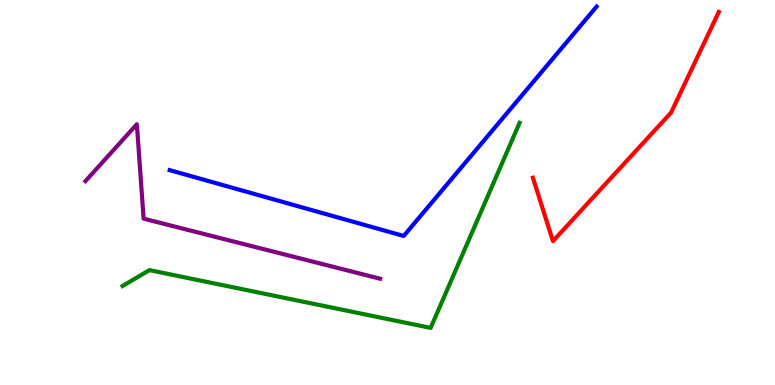[{'lines': ['blue', 'red'], 'intersections': []}, {'lines': ['green', 'red'], 'intersections': []}, {'lines': ['purple', 'red'], 'intersections': []}, {'lines': ['blue', 'green'], 'intersections': []}, {'lines': ['blue', 'purple'], 'intersections': []}, {'lines': ['green', 'purple'], 'intersections': []}]